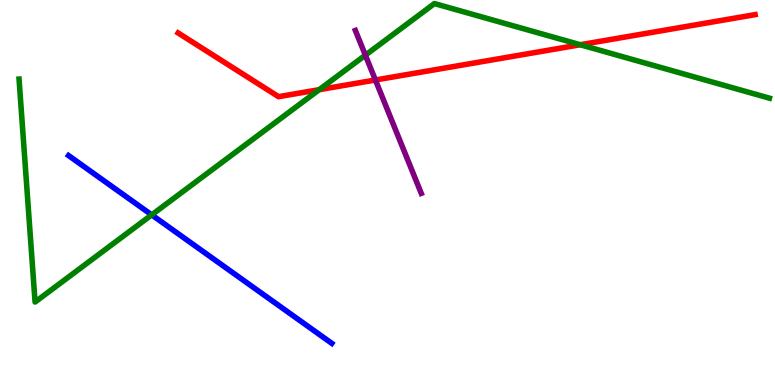[{'lines': ['blue', 'red'], 'intersections': []}, {'lines': ['green', 'red'], 'intersections': [{'x': 4.12, 'y': 7.67}, {'x': 7.49, 'y': 8.84}]}, {'lines': ['purple', 'red'], 'intersections': [{'x': 4.84, 'y': 7.92}]}, {'lines': ['blue', 'green'], 'intersections': [{'x': 1.96, 'y': 4.42}]}, {'lines': ['blue', 'purple'], 'intersections': []}, {'lines': ['green', 'purple'], 'intersections': [{'x': 4.71, 'y': 8.57}]}]